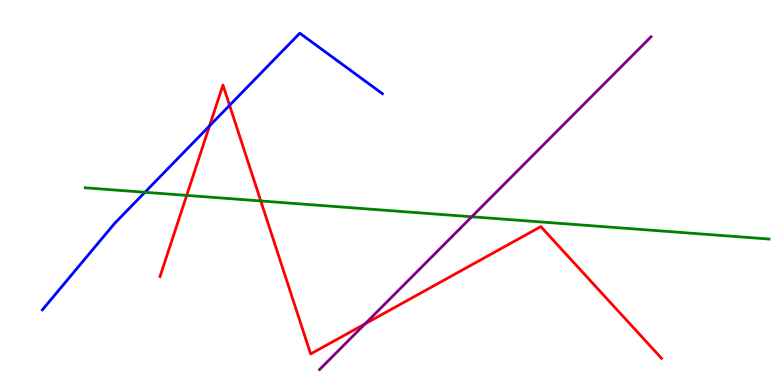[{'lines': ['blue', 'red'], 'intersections': [{'x': 2.7, 'y': 6.73}, {'x': 2.96, 'y': 7.26}]}, {'lines': ['green', 'red'], 'intersections': [{'x': 2.41, 'y': 4.92}, {'x': 3.36, 'y': 4.78}]}, {'lines': ['purple', 'red'], 'intersections': [{'x': 4.71, 'y': 1.59}]}, {'lines': ['blue', 'green'], 'intersections': [{'x': 1.87, 'y': 5.01}]}, {'lines': ['blue', 'purple'], 'intersections': []}, {'lines': ['green', 'purple'], 'intersections': [{'x': 6.09, 'y': 4.37}]}]